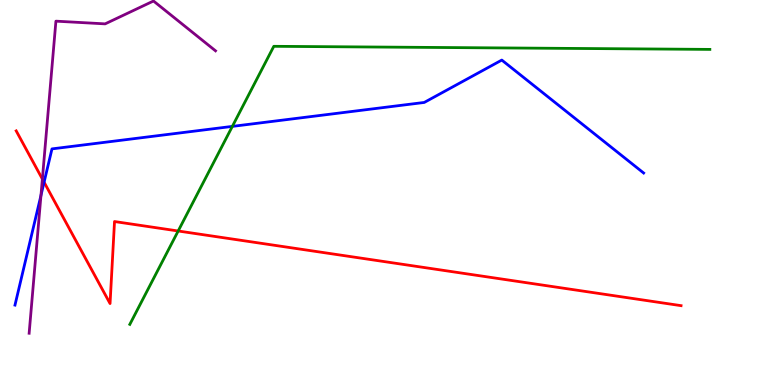[{'lines': ['blue', 'red'], 'intersections': [{'x': 0.569, 'y': 5.27}]}, {'lines': ['green', 'red'], 'intersections': [{'x': 2.3, 'y': 4.0}]}, {'lines': ['purple', 'red'], 'intersections': [{'x': 0.547, 'y': 5.35}]}, {'lines': ['blue', 'green'], 'intersections': [{'x': 3.0, 'y': 6.72}]}, {'lines': ['blue', 'purple'], 'intersections': [{'x': 0.529, 'y': 4.93}]}, {'lines': ['green', 'purple'], 'intersections': []}]